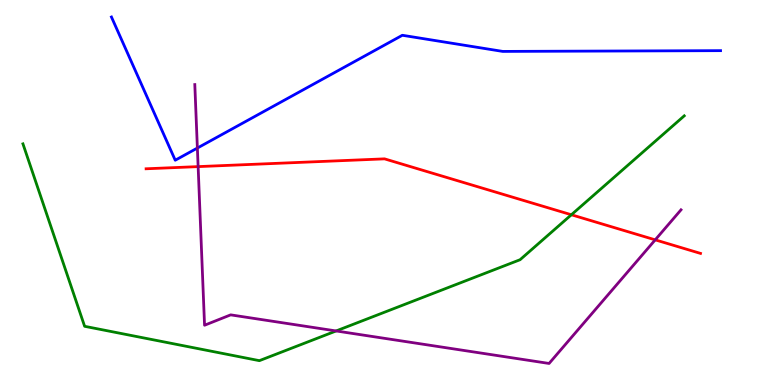[{'lines': ['blue', 'red'], 'intersections': []}, {'lines': ['green', 'red'], 'intersections': [{'x': 7.37, 'y': 4.42}]}, {'lines': ['purple', 'red'], 'intersections': [{'x': 2.56, 'y': 5.67}, {'x': 8.45, 'y': 3.77}]}, {'lines': ['blue', 'green'], 'intersections': []}, {'lines': ['blue', 'purple'], 'intersections': [{'x': 2.55, 'y': 6.15}]}, {'lines': ['green', 'purple'], 'intersections': [{'x': 4.34, 'y': 1.4}]}]